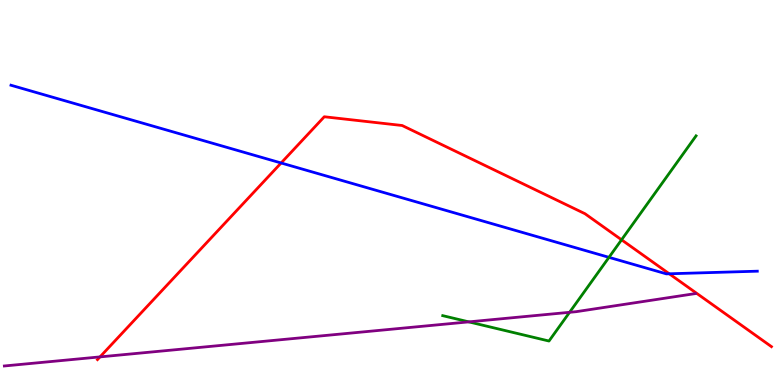[{'lines': ['blue', 'red'], 'intersections': [{'x': 3.63, 'y': 5.77}, {'x': 8.64, 'y': 2.89}]}, {'lines': ['green', 'red'], 'intersections': [{'x': 8.02, 'y': 3.77}]}, {'lines': ['purple', 'red'], 'intersections': [{'x': 1.29, 'y': 0.73}]}, {'lines': ['blue', 'green'], 'intersections': [{'x': 7.86, 'y': 3.32}]}, {'lines': ['blue', 'purple'], 'intersections': []}, {'lines': ['green', 'purple'], 'intersections': [{'x': 6.05, 'y': 1.64}, {'x': 7.35, 'y': 1.89}]}]